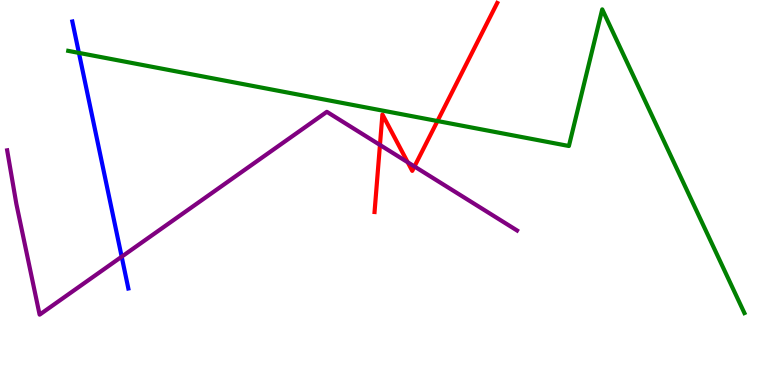[{'lines': ['blue', 'red'], 'intersections': []}, {'lines': ['green', 'red'], 'intersections': [{'x': 5.64, 'y': 6.86}]}, {'lines': ['purple', 'red'], 'intersections': [{'x': 4.9, 'y': 6.24}, {'x': 5.26, 'y': 5.79}, {'x': 5.35, 'y': 5.68}]}, {'lines': ['blue', 'green'], 'intersections': [{'x': 1.02, 'y': 8.63}]}, {'lines': ['blue', 'purple'], 'intersections': [{'x': 1.57, 'y': 3.33}]}, {'lines': ['green', 'purple'], 'intersections': []}]